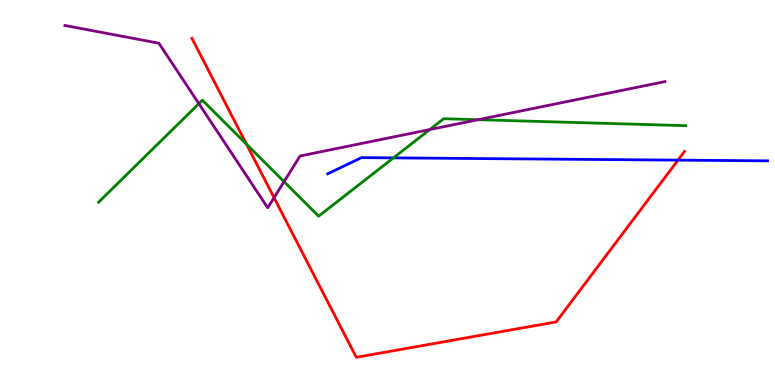[{'lines': ['blue', 'red'], 'intersections': [{'x': 8.75, 'y': 5.84}]}, {'lines': ['green', 'red'], 'intersections': [{'x': 3.18, 'y': 6.25}]}, {'lines': ['purple', 'red'], 'intersections': [{'x': 3.54, 'y': 4.87}]}, {'lines': ['blue', 'green'], 'intersections': [{'x': 5.08, 'y': 5.9}]}, {'lines': ['blue', 'purple'], 'intersections': []}, {'lines': ['green', 'purple'], 'intersections': [{'x': 2.57, 'y': 7.31}, {'x': 3.67, 'y': 5.28}, {'x': 5.55, 'y': 6.64}, {'x': 6.17, 'y': 6.89}]}]